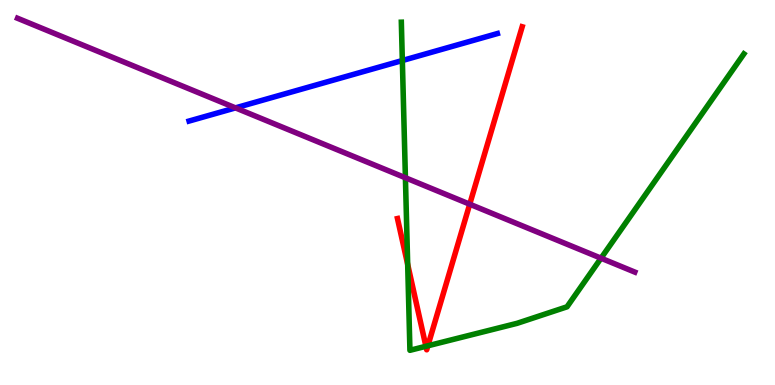[{'lines': ['blue', 'red'], 'intersections': []}, {'lines': ['green', 'red'], 'intersections': [{'x': 5.26, 'y': 3.13}, {'x': 5.5, 'y': 1.01}, {'x': 5.52, 'y': 1.02}]}, {'lines': ['purple', 'red'], 'intersections': [{'x': 6.06, 'y': 4.7}]}, {'lines': ['blue', 'green'], 'intersections': [{'x': 5.19, 'y': 8.43}]}, {'lines': ['blue', 'purple'], 'intersections': [{'x': 3.04, 'y': 7.2}]}, {'lines': ['green', 'purple'], 'intersections': [{'x': 5.23, 'y': 5.38}, {'x': 7.76, 'y': 3.29}]}]